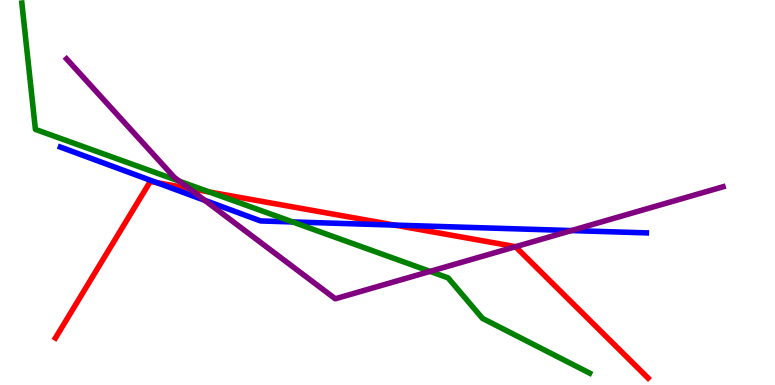[{'lines': ['blue', 'red'], 'intersections': [{'x': 2.02, 'y': 5.26}, {'x': 5.09, 'y': 4.15}]}, {'lines': ['green', 'red'], 'intersections': [{'x': 2.7, 'y': 5.01}]}, {'lines': ['purple', 'red'], 'intersections': [{'x': 2.44, 'y': 5.11}, {'x': 6.65, 'y': 3.59}]}, {'lines': ['blue', 'green'], 'intersections': [{'x': 3.78, 'y': 4.24}]}, {'lines': ['blue', 'purple'], 'intersections': [{'x': 2.64, 'y': 4.8}, {'x': 7.37, 'y': 4.01}]}, {'lines': ['green', 'purple'], 'intersections': [{'x': 2.31, 'y': 5.29}, {'x': 5.55, 'y': 2.95}]}]